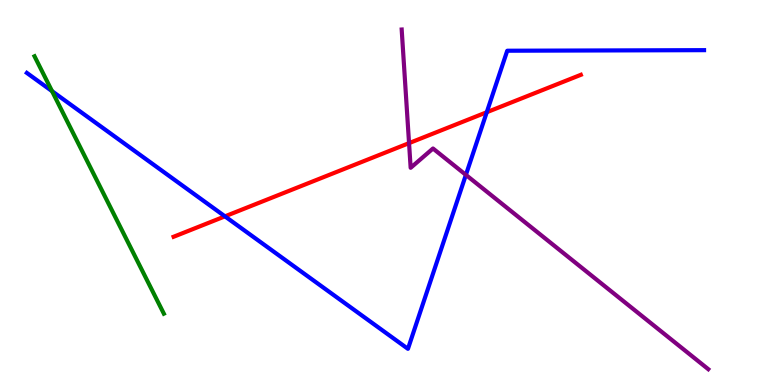[{'lines': ['blue', 'red'], 'intersections': [{'x': 2.9, 'y': 4.38}, {'x': 6.28, 'y': 7.08}]}, {'lines': ['green', 'red'], 'intersections': []}, {'lines': ['purple', 'red'], 'intersections': [{'x': 5.28, 'y': 6.28}]}, {'lines': ['blue', 'green'], 'intersections': [{'x': 0.671, 'y': 7.63}]}, {'lines': ['blue', 'purple'], 'intersections': [{'x': 6.01, 'y': 5.46}]}, {'lines': ['green', 'purple'], 'intersections': []}]